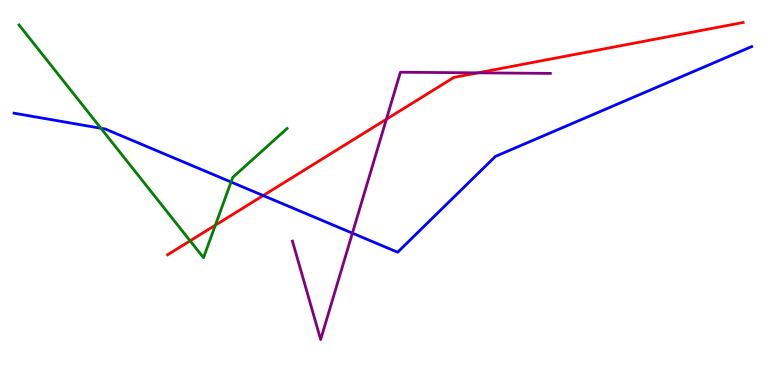[{'lines': ['blue', 'red'], 'intersections': [{'x': 3.4, 'y': 4.92}]}, {'lines': ['green', 'red'], 'intersections': [{'x': 2.45, 'y': 3.74}, {'x': 2.78, 'y': 4.15}]}, {'lines': ['purple', 'red'], 'intersections': [{'x': 4.99, 'y': 6.9}, {'x': 6.17, 'y': 8.11}]}, {'lines': ['blue', 'green'], 'intersections': [{'x': 1.3, 'y': 6.67}, {'x': 2.98, 'y': 5.27}]}, {'lines': ['blue', 'purple'], 'intersections': [{'x': 4.55, 'y': 3.94}]}, {'lines': ['green', 'purple'], 'intersections': []}]